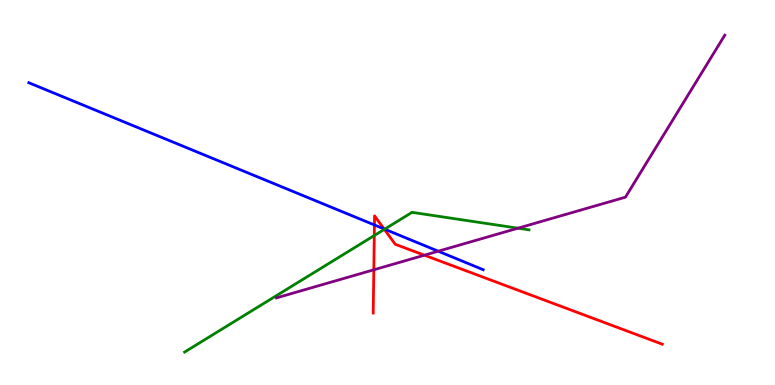[{'lines': ['blue', 'red'], 'intersections': [{'x': 4.83, 'y': 4.16}, {'x': 4.96, 'y': 4.05}]}, {'lines': ['green', 'red'], 'intersections': [{'x': 4.83, 'y': 3.88}, {'x': 4.96, 'y': 4.04}]}, {'lines': ['purple', 'red'], 'intersections': [{'x': 4.82, 'y': 2.99}, {'x': 5.48, 'y': 3.37}]}, {'lines': ['blue', 'green'], 'intersections': [{'x': 4.96, 'y': 4.05}]}, {'lines': ['blue', 'purple'], 'intersections': [{'x': 5.65, 'y': 3.48}]}, {'lines': ['green', 'purple'], 'intersections': [{'x': 6.68, 'y': 4.07}]}]